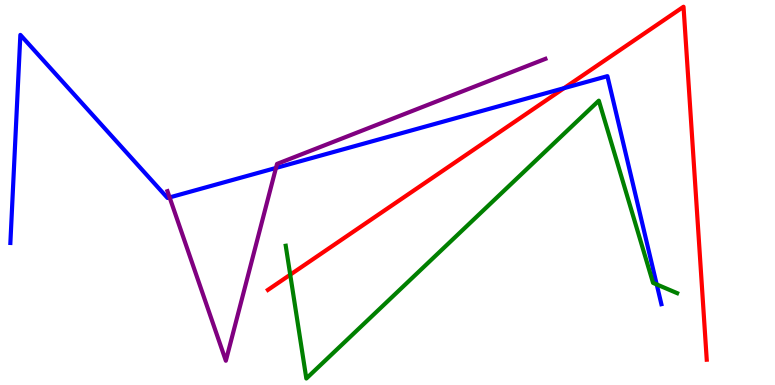[{'lines': ['blue', 'red'], 'intersections': [{'x': 7.28, 'y': 7.71}]}, {'lines': ['green', 'red'], 'intersections': [{'x': 3.74, 'y': 2.86}]}, {'lines': ['purple', 'red'], 'intersections': []}, {'lines': ['blue', 'green'], 'intersections': [{'x': 8.47, 'y': 2.61}]}, {'lines': ['blue', 'purple'], 'intersections': [{'x': 2.19, 'y': 4.87}, {'x': 3.56, 'y': 5.64}]}, {'lines': ['green', 'purple'], 'intersections': []}]